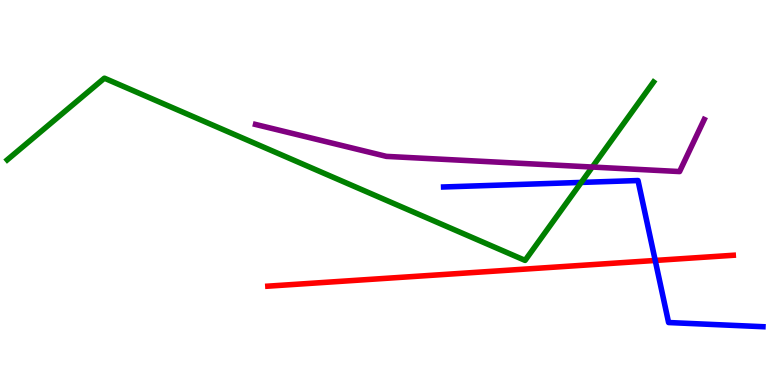[{'lines': ['blue', 'red'], 'intersections': [{'x': 8.45, 'y': 3.23}]}, {'lines': ['green', 'red'], 'intersections': []}, {'lines': ['purple', 'red'], 'intersections': []}, {'lines': ['blue', 'green'], 'intersections': [{'x': 7.5, 'y': 5.26}]}, {'lines': ['blue', 'purple'], 'intersections': []}, {'lines': ['green', 'purple'], 'intersections': [{'x': 7.64, 'y': 5.66}]}]